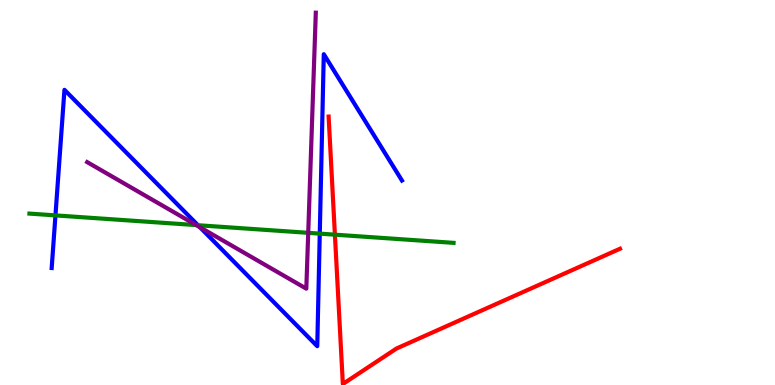[{'lines': ['blue', 'red'], 'intersections': []}, {'lines': ['green', 'red'], 'intersections': [{'x': 4.32, 'y': 3.9}]}, {'lines': ['purple', 'red'], 'intersections': []}, {'lines': ['blue', 'green'], 'intersections': [{'x': 0.716, 'y': 4.41}, {'x': 2.55, 'y': 4.15}, {'x': 4.13, 'y': 3.93}]}, {'lines': ['blue', 'purple'], 'intersections': [{'x': 2.58, 'y': 4.1}]}, {'lines': ['green', 'purple'], 'intersections': [{'x': 2.53, 'y': 4.15}, {'x': 3.98, 'y': 3.95}]}]